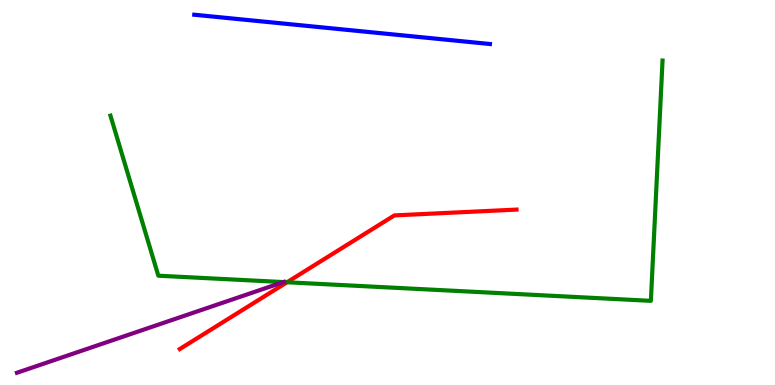[{'lines': ['blue', 'red'], 'intersections': []}, {'lines': ['green', 'red'], 'intersections': [{'x': 3.7, 'y': 2.67}]}, {'lines': ['purple', 'red'], 'intersections': []}, {'lines': ['blue', 'green'], 'intersections': []}, {'lines': ['blue', 'purple'], 'intersections': []}, {'lines': ['green', 'purple'], 'intersections': [{'x': 3.66, 'y': 2.67}]}]